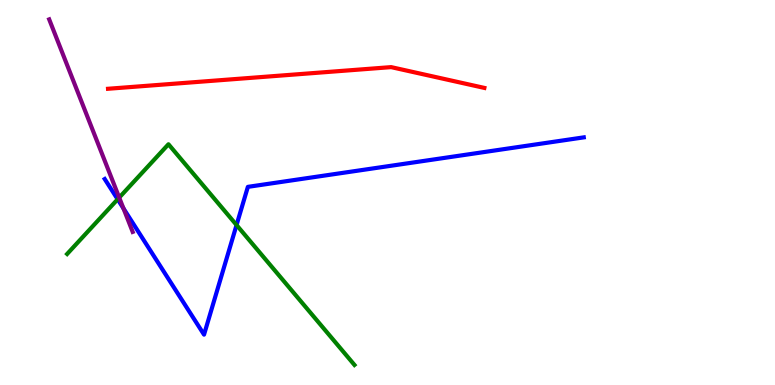[{'lines': ['blue', 'red'], 'intersections': []}, {'lines': ['green', 'red'], 'intersections': []}, {'lines': ['purple', 'red'], 'intersections': []}, {'lines': ['blue', 'green'], 'intersections': [{'x': 1.52, 'y': 4.82}, {'x': 3.05, 'y': 4.16}]}, {'lines': ['blue', 'purple'], 'intersections': [{'x': 1.59, 'y': 4.59}]}, {'lines': ['green', 'purple'], 'intersections': [{'x': 1.54, 'y': 4.87}]}]